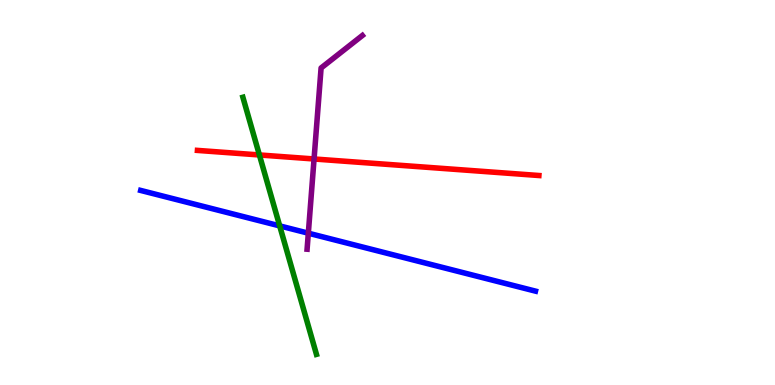[{'lines': ['blue', 'red'], 'intersections': []}, {'lines': ['green', 'red'], 'intersections': [{'x': 3.35, 'y': 5.98}]}, {'lines': ['purple', 'red'], 'intersections': [{'x': 4.05, 'y': 5.87}]}, {'lines': ['blue', 'green'], 'intersections': [{'x': 3.61, 'y': 4.13}]}, {'lines': ['blue', 'purple'], 'intersections': [{'x': 3.98, 'y': 3.94}]}, {'lines': ['green', 'purple'], 'intersections': []}]